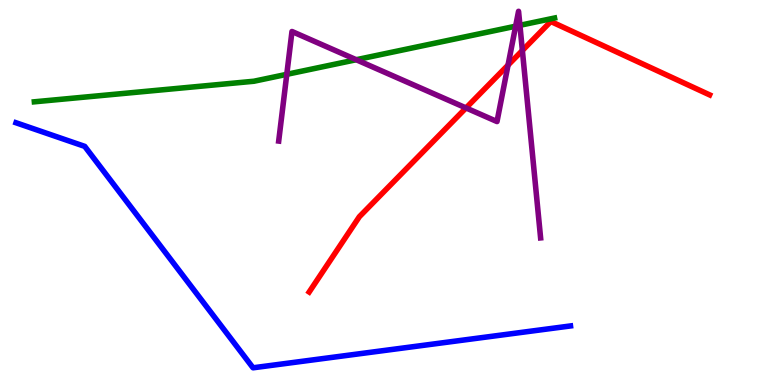[{'lines': ['blue', 'red'], 'intersections': []}, {'lines': ['green', 'red'], 'intersections': []}, {'lines': ['purple', 'red'], 'intersections': [{'x': 6.01, 'y': 7.2}, {'x': 6.56, 'y': 8.31}, {'x': 6.74, 'y': 8.69}]}, {'lines': ['blue', 'green'], 'intersections': []}, {'lines': ['blue', 'purple'], 'intersections': []}, {'lines': ['green', 'purple'], 'intersections': [{'x': 3.7, 'y': 8.07}, {'x': 4.6, 'y': 8.45}, {'x': 6.65, 'y': 9.32}, {'x': 6.71, 'y': 9.34}]}]